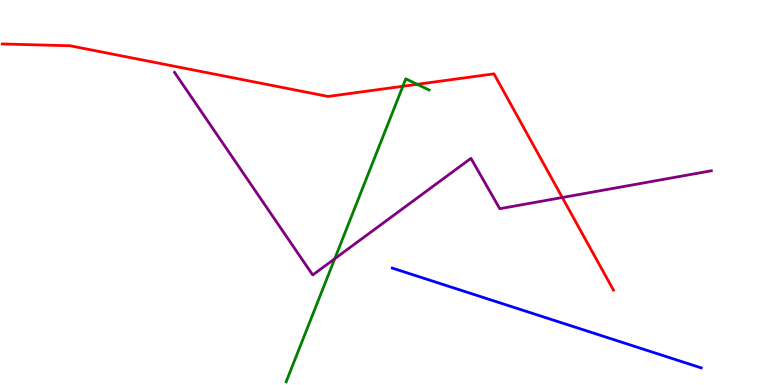[{'lines': ['blue', 'red'], 'intersections': []}, {'lines': ['green', 'red'], 'intersections': [{'x': 5.2, 'y': 7.76}, {'x': 5.38, 'y': 7.81}]}, {'lines': ['purple', 'red'], 'intersections': [{'x': 7.26, 'y': 4.87}]}, {'lines': ['blue', 'green'], 'intersections': []}, {'lines': ['blue', 'purple'], 'intersections': []}, {'lines': ['green', 'purple'], 'intersections': [{'x': 4.32, 'y': 3.28}]}]